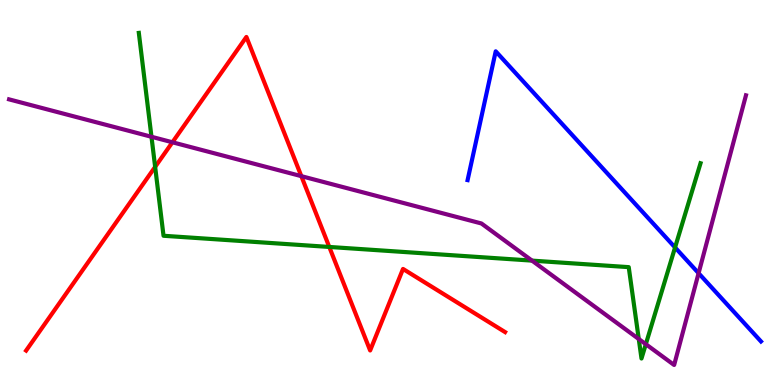[{'lines': ['blue', 'red'], 'intersections': []}, {'lines': ['green', 'red'], 'intersections': [{'x': 2.0, 'y': 5.67}, {'x': 4.25, 'y': 3.59}]}, {'lines': ['purple', 'red'], 'intersections': [{'x': 2.22, 'y': 6.3}, {'x': 3.89, 'y': 5.42}]}, {'lines': ['blue', 'green'], 'intersections': [{'x': 8.71, 'y': 3.57}]}, {'lines': ['blue', 'purple'], 'intersections': [{'x': 9.01, 'y': 2.9}]}, {'lines': ['green', 'purple'], 'intersections': [{'x': 1.95, 'y': 6.45}, {'x': 6.86, 'y': 3.23}, {'x': 8.24, 'y': 1.19}, {'x': 8.33, 'y': 1.06}]}]